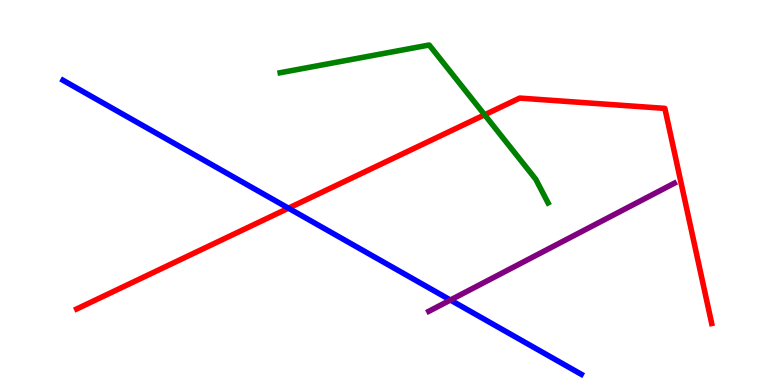[{'lines': ['blue', 'red'], 'intersections': [{'x': 3.72, 'y': 4.59}]}, {'lines': ['green', 'red'], 'intersections': [{'x': 6.25, 'y': 7.02}]}, {'lines': ['purple', 'red'], 'intersections': []}, {'lines': ['blue', 'green'], 'intersections': []}, {'lines': ['blue', 'purple'], 'intersections': [{'x': 5.81, 'y': 2.21}]}, {'lines': ['green', 'purple'], 'intersections': []}]